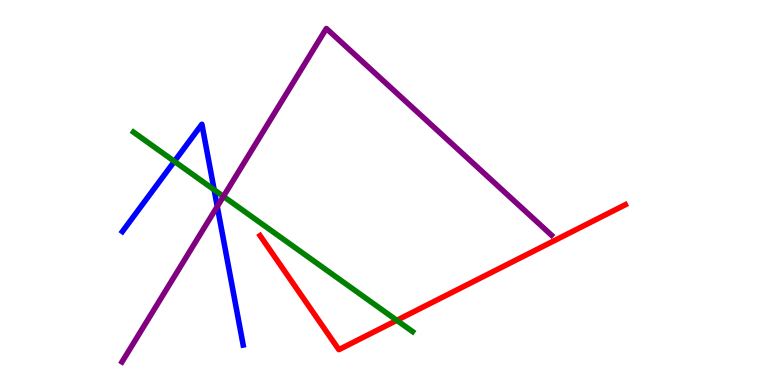[{'lines': ['blue', 'red'], 'intersections': []}, {'lines': ['green', 'red'], 'intersections': [{'x': 5.12, 'y': 1.68}]}, {'lines': ['purple', 'red'], 'intersections': []}, {'lines': ['blue', 'green'], 'intersections': [{'x': 2.25, 'y': 5.81}, {'x': 2.76, 'y': 5.07}]}, {'lines': ['blue', 'purple'], 'intersections': [{'x': 2.8, 'y': 4.64}]}, {'lines': ['green', 'purple'], 'intersections': [{'x': 2.88, 'y': 4.9}]}]